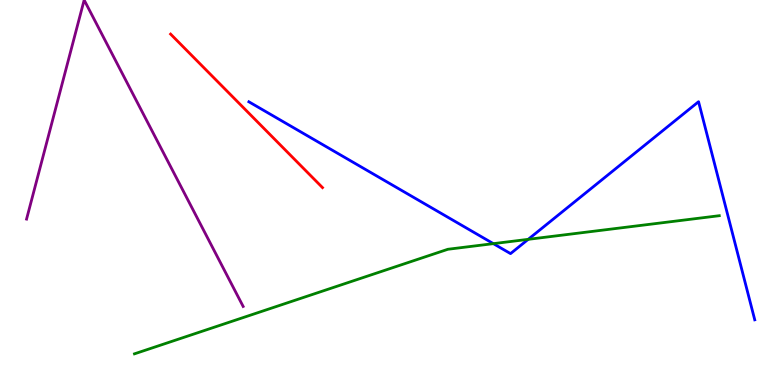[{'lines': ['blue', 'red'], 'intersections': []}, {'lines': ['green', 'red'], 'intersections': []}, {'lines': ['purple', 'red'], 'intersections': []}, {'lines': ['blue', 'green'], 'intersections': [{'x': 6.37, 'y': 3.67}, {'x': 6.82, 'y': 3.78}]}, {'lines': ['blue', 'purple'], 'intersections': []}, {'lines': ['green', 'purple'], 'intersections': []}]